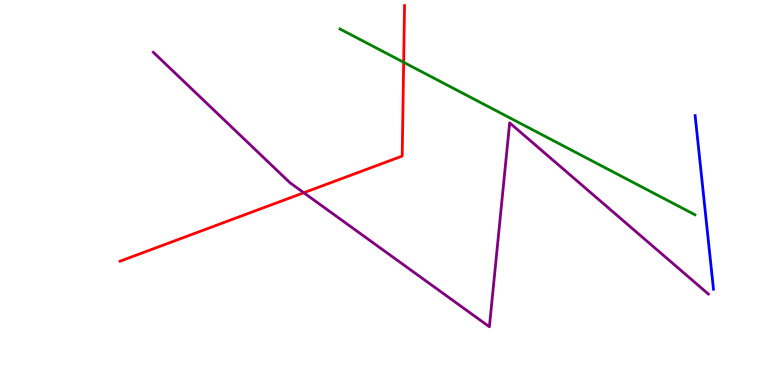[{'lines': ['blue', 'red'], 'intersections': []}, {'lines': ['green', 'red'], 'intersections': [{'x': 5.21, 'y': 8.38}]}, {'lines': ['purple', 'red'], 'intersections': [{'x': 3.92, 'y': 4.99}]}, {'lines': ['blue', 'green'], 'intersections': []}, {'lines': ['blue', 'purple'], 'intersections': []}, {'lines': ['green', 'purple'], 'intersections': []}]